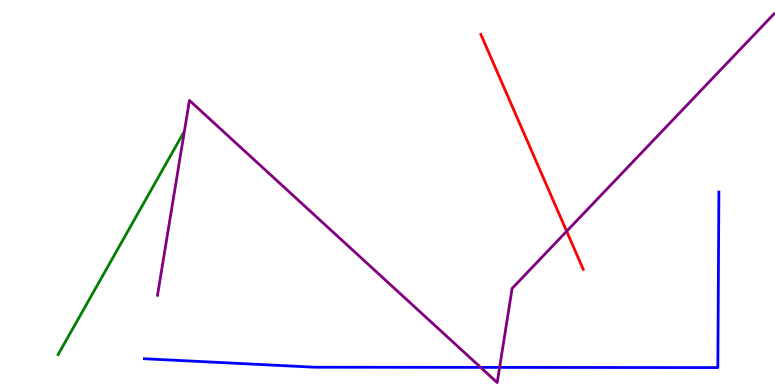[{'lines': ['blue', 'red'], 'intersections': []}, {'lines': ['green', 'red'], 'intersections': []}, {'lines': ['purple', 'red'], 'intersections': [{'x': 7.31, 'y': 3.99}]}, {'lines': ['blue', 'green'], 'intersections': []}, {'lines': ['blue', 'purple'], 'intersections': [{'x': 6.2, 'y': 0.458}, {'x': 6.45, 'y': 0.457}]}, {'lines': ['green', 'purple'], 'intersections': []}]